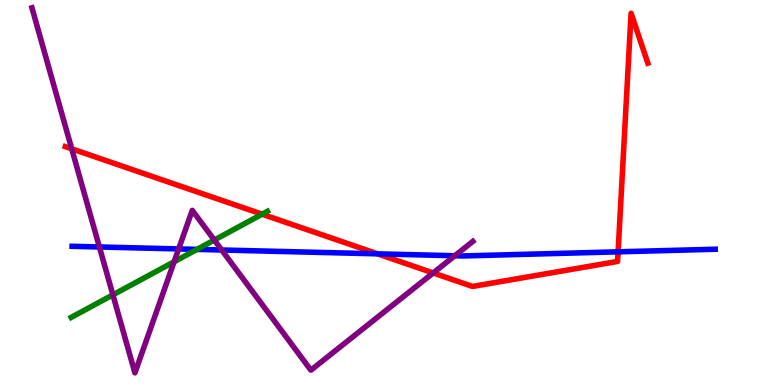[{'lines': ['blue', 'red'], 'intersections': [{'x': 4.87, 'y': 3.41}, {'x': 7.98, 'y': 3.46}]}, {'lines': ['green', 'red'], 'intersections': [{'x': 3.38, 'y': 4.44}]}, {'lines': ['purple', 'red'], 'intersections': [{'x': 0.925, 'y': 6.14}, {'x': 5.59, 'y': 2.91}]}, {'lines': ['blue', 'green'], 'intersections': [{'x': 2.54, 'y': 3.52}]}, {'lines': ['blue', 'purple'], 'intersections': [{'x': 1.28, 'y': 3.59}, {'x': 2.31, 'y': 3.53}, {'x': 2.86, 'y': 3.51}, {'x': 5.87, 'y': 3.36}]}, {'lines': ['green', 'purple'], 'intersections': [{'x': 1.46, 'y': 2.34}, {'x': 2.25, 'y': 3.2}, {'x': 2.77, 'y': 3.77}]}]